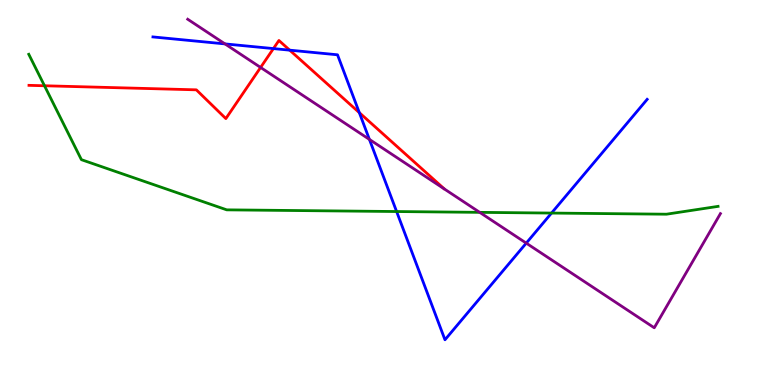[{'lines': ['blue', 'red'], 'intersections': [{'x': 3.53, 'y': 8.74}, {'x': 3.74, 'y': 8.7}, {'x': 4.64, 'y': 7.07}]}, {'lines': ['green', 'red'], 'intersections': [{'x': 0.574, 'y': 7.77}]}, {'lines': ['purple', 'red'], 'intersections': [{'x': 3.36, 'y': 8.25}]}, {'lines': ['blue', 'green'], 'intersections': [{'x': 5.12, 'y': 4.51}, {'x': 7.12, 'y': 4.47}]}, {'lines': ['blue', 'purple'], 'intersections': [{'x': 2.9, 'y': 8.86}, {'x': 4.77, 'y': 6.38}, {'x': 6.79, 'y': 3.68}]}, {'lines': ['green', 'purple'], 'intersections': [{'x': 6.19, 'y': 4.48}]}]